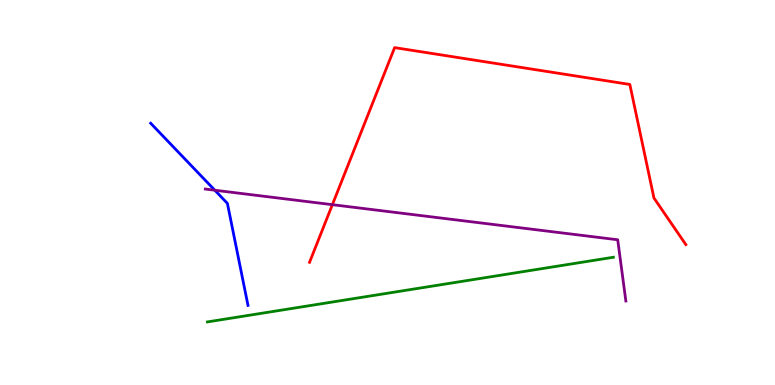[{'lines': ['blue', 'red'], 'intersections': []}, {'lines': ['green', 'red'], 'intersections': []}, {'lines': ['purple', 'red'], 'intersections': [{'x': 4.29, 'y': 4.68}]}, {'lines': ['blue', 'green'], 'intersections': []}, {'lines': ['blue', 'purple'], 'intersections': [{'x': 2.77, 'y': 5.06}]}, {'lines': ['green', 'purple'], 'intersections': []}]